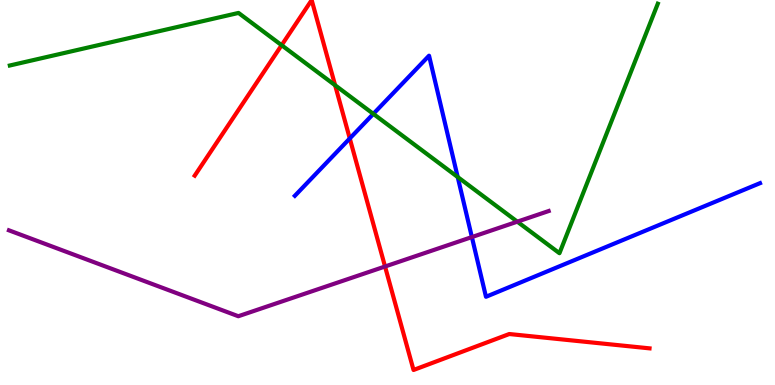[{'lines': ['blue', 'red'], 'intersections': [{'x': 4.51, 'y': 6.4}]}, {'lines': ['green', 'red'], 'intersections': [{'x': 3.63, 'y': 8.83}, {'x': 4.32, 'y': 7.79}]}, {'lines': ['purple', 'red'], 'intersections': [{'x': 4.97, 'y': 3.08}]}, {'lines': ['blue', 'green'], 'intersections': [{'x': 4.82, 'y': 7.04}, {'x': 5.91, 'y': 5.4}]}, {'lines': ['blue', 'purple'], 'intersections': [{'x': 6.09, 'y': 3.84}]}, {'lines': ['green', 'purple'], 'intersections': [{'x': 6.68, 'y': 4.24}]}]